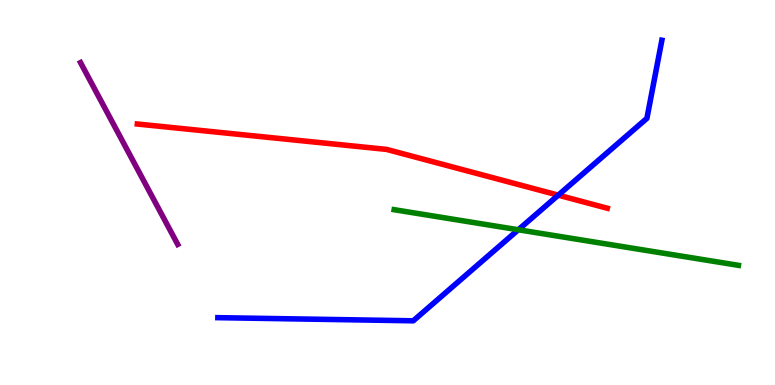[{'lines': ['blue', 'red'], 'intersections': [{'x': 7.2, 'y': 4.93}]}, {'lines': ['green', 'red'], 'intersections': []}, {'lines': ['purple', 'red'], 'intersections': []}, {'lines': ['blue', 'green'], 'intersections': [{'x': 6.69, 'y': 4.03}]}, {'lines': ['blue', 'purple'], 'intersections': []}, {'lines': ['green', 'purple'], 'intersections': []}]